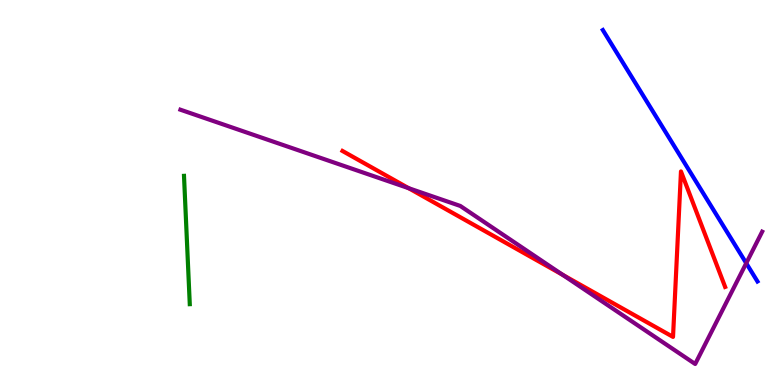[{'lines': ['blue', 'red'], 'intersections': []}, {'lines': ['green', 'red'], 'intersections': []}, {'lines': ['purple', 'red'], 'intersections': [{'x': 5.27, 'y': 5.11}, {'x': 7.26, 'y': 2.86}]}, {'lines': ['blue', 'green'], 'intersections': []}, {'lines': ['blue', 'purple'], 'intersections': [{'x': 9.63, 'y': 3.16}]}, {'lines': ['green', 'purple'], 'intersections': []}]